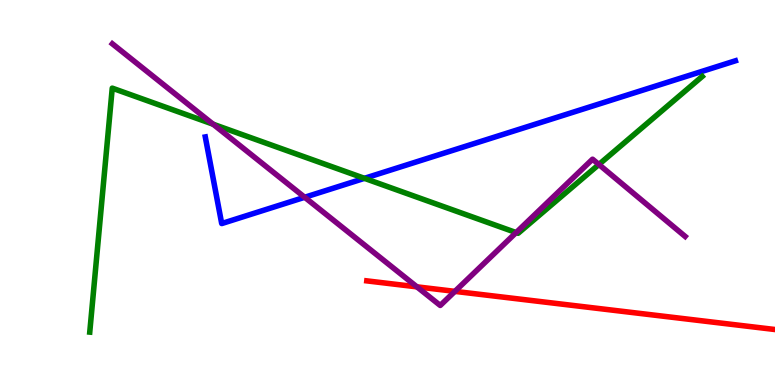[{'lines': ['blue', 'red'], 'intersections': []}, {'lines': ['green', 'red'], 'intersections': []}, {'lines': ['purple', 'red'], 'intersections': [{'x': 5.38, 'y': 2.55}, {'x': 5.87, 'y': 2.43}]}, {'lines': ['blue', 'green'], 'intersections': [{'x': 4.7, 'y': 5.37}]}, {'lines': ['blue', 'purple'], 'intersections': [{'x': 3.93, 'y': 4.88}]}, {'lines': ['green', 'purple'], 'intersections': [{'x': 2.75, 'y': 6.77}, {'x': 6.66, 'y': 3.96}, {'x': 7.73, 'y': 5.73}]}]